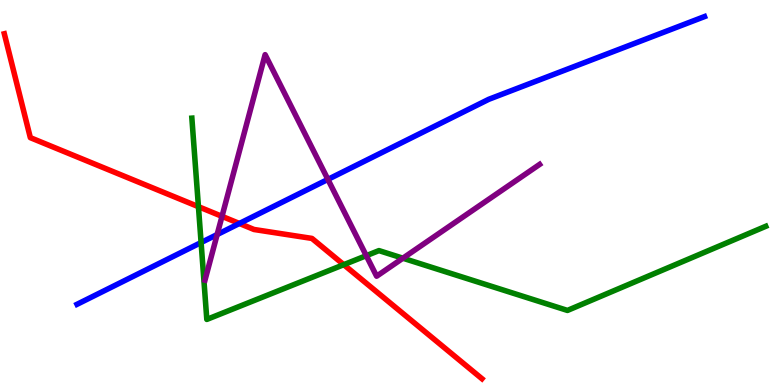[{'lines': ['blue', 'red'], 'intersections': [{'x': 3.09, 'y': 4.2}]}, {'lines': ['green', 'red'], 'intersections': [{'x': 2.56, 'y': 4.63}, {'x': 4.44, 'y': 3.13}]}, {'lines': ['purple', 'red'], 'intersections': [{'x': 2.86, 'y': 4.38}]}, {'lines': ['blue', 'green'], 'intersections': [{'x': 2.59, 'y': 3.7}]}, {'lines': ['blue', 'purple'], 'intersections': [{'x': 2.8, 'y': 3.91}, {'x': 4.23, 'y': 5.34}]}, {'lines': ['green', 'purple'], 'intersections': [{'x': 4.73, 'y': 3.36}, {'x': 5.2, 'y': 3.29}]}]